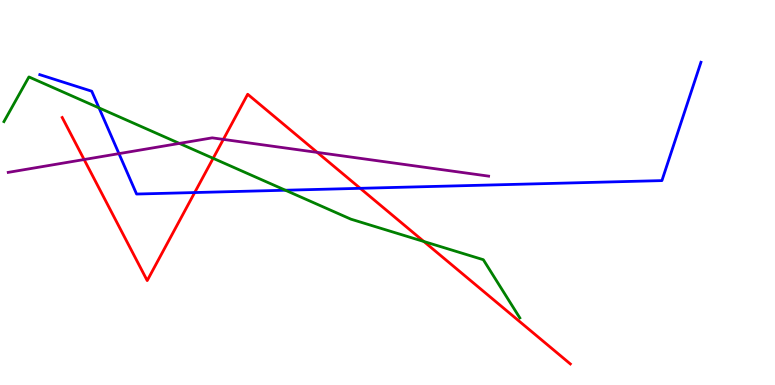[{'lines': ['blue', 'red'], 'intersections': [{'x': 2.51, 'y': 5.0}, {'x': 4.65, 'y': 5.11}]}, {'lines': ['green', 'red'], 'intersections': [{'x': 2.75, 'y': 5.89}, {'x': 5.47, 'y': 3.73}]}, {'lines': ['purple', 'red'], 'intersections': [{'x': 1.09, 'y': 5.86}, {'x': 2.88, 'y': 6.38}, {'x': 4.09, 'y': 6.04}]}, {'lines': ['blue', 'green'], 'intersections': [{'x': 1.28, 'y': 7.2}, {'x': 3.68, 'y': 5.06}]}, {'lines': ['blue', 'purple'], 'intersections': [{'x': 1.53, 'y': 6.01}]}, {'lines': ['green', 'purple'], 'intersections': [{'x': 2.31, 'y': 6.28}]}]